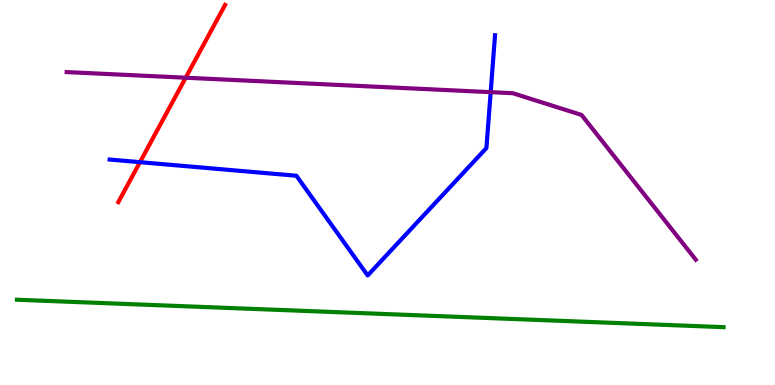[{'lines': ['blue', 'red'], 'intersections': [{'x': 1.81, 'y': 5.79}]}, {'lines': ['green', 'red'], 'intersections': []}, {'lines': ['purple', 'red'], 'intersections': [{'x': 2.4, 'y': 7.98}]}, {'lines': ['blue', 'green'], 'intersections': []}, {'lines': ['blue', 'purple'], 'intersections': [{'x': 6.33, 'y': 7.61}]}, {'lines': ['green', 'purple'], 'intersections': []}]